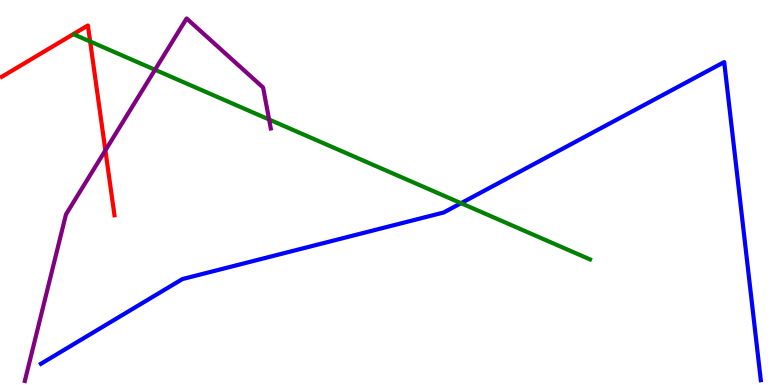[{'lines': ['blue', 'red'], 'intersections': []}, {'lines': ['green', 'red'], 'intersections': [{'x': 1.16, 'y': 8.92}]}, {'lines': ['purple', 'red'], 'intersections': [{'x': 1.36, 'y': 6.09}]}, {'lines': ['blue', 'green'], 'intersections': [{'x': 5.95, 'y': 4.72}]}, {'lines': ['blue', 'purple'], 'intersections': []}, {'lines': ['green', 'purple'], 'intersections': [{'x': 2.0, 'y': 8.19}, {'x': 3.47, 'y': 6.9}]}]